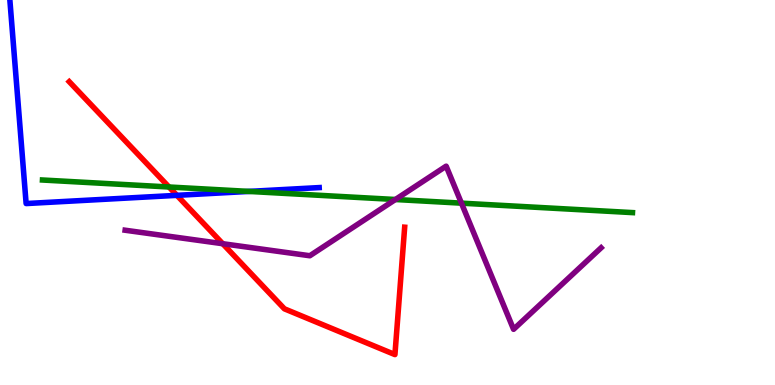[{'lines': ['blue', 'red'], 'intersections': [{'x': 2.28, 'y': 4.93}]}, {'lines': ['green', 'red'], 'intersections': [{'x': 2.18, 'y': 5.14}]}, {'lines': ['purple', 'red'], 'intersections': [{'x': 2.87, 'y': 3.67}]}, {'lines': ['blue', 'green'], 'intersections': [{'x': 3.21, 'y': 5.03}]}, {'lines': ['blue', 'purple'], 'intersections': []}, {'lines': ['green', 'purple'], 'intersections': [{'x': 5.1, 'y': 4.82}, {'x': 5.95, 'y': 4.72}]}]